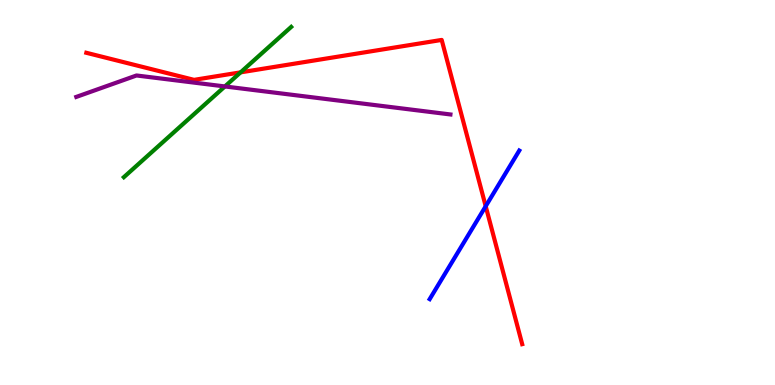[{'lines': ['blue', 'red'], 'intersections': [{'x': 6.27, 'y': 4.64}]}, {'lines': ['green', 'red'], 'intersections': [{'x': 3.1, 'y': 8.12}]}, {'lines': ['purple', 'red'], 'intersections': []}, {'lines': ['blue', 'green'], 'intersections': []}, {'lines': ['blue', 'purple'], 'intersections': []}, {'lines': ['green', 'purple'], 'intersections': [{'x': 2.9, 'y': 7.75}]}]